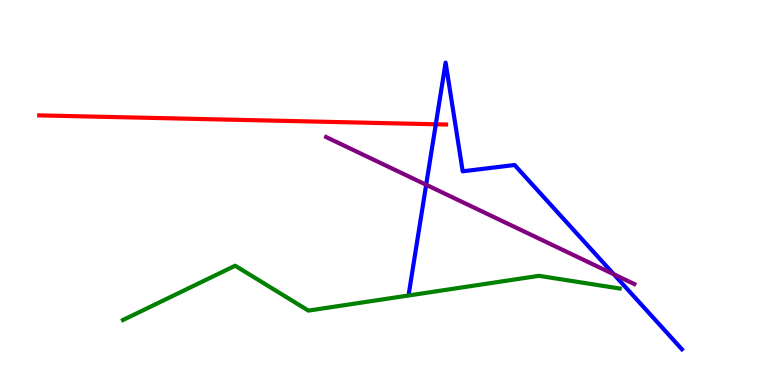[{'lines': ['blue', 'red'], 'intersections': [{'x': 5.62, 'y': 6.77}]}, {'lines': ['green', 'red'], 'intersections': []}, {'lines': ['purple', 'red'], 'intersections': []}, {'lines': ['blue', 'green'], 'intersections': []}, {'lines': ['blue', 'purple'], 'intersections': [{'x': 5.5, 'y': 5.2}, {'x': 7.92, 'y': 2.88}]}, {'lines': ['green', 'purple'], 'intersections': []}]